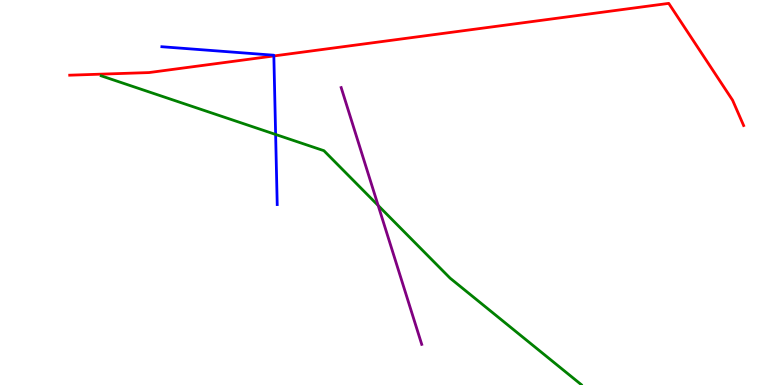[{'lines': ['blue', 'red'], 'intersections': [{'x': 3.53, 'y': 8.55}]}, {'lines': ['green', 'red'], 'intersections': []}, {'lines': ['purple', 'red'], 'intersections': []}, {'lines': ['blue', 'green'], 'intersections': [{'x': 3.56, 'y': 6.51}]}, {'lines': ['blue', 'purple'], 'intersections': []}, {'lines': ['green', 'purple'], 'intersections': [{'x': 4.88, 'y': 4.66}]}]